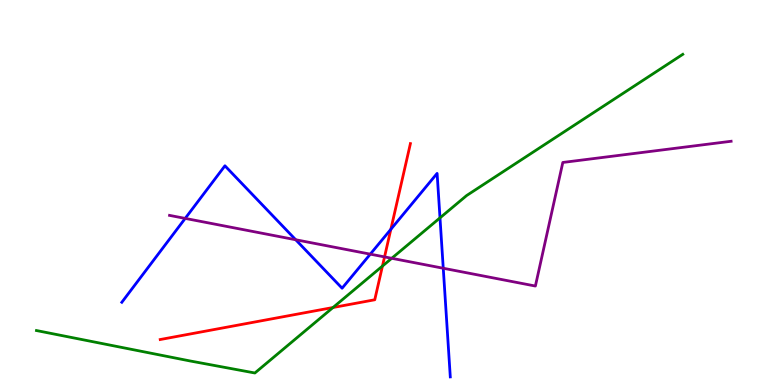[{'lines': ['blue', 'red'], 'intersections': [{'x': 5.04, 'y': 4.04}]}, {'lines': ['green', 'red'], 'intersections': [{'x': 4.3, 'y': 2.01}, {'x': 4.93, 'y': 3.09}]}, {'lines': ['purple', 'red'], 'intersections': [{'x': 4.96, 'y': 3.33}]}, {'lines': ['blue', 'green'], 'intersections': [{'x': 5.68, 'y': 4.34}]}, {'lines': ['blue', 'purple'], 'intersections': [{'x': 2.39, 'y': 4.33}, {'x': 3.82, 'y': 3.77}, {'x': 4.78, 'y': 3.4}, {'x': 5.72, 'y': 3.03}]}, {'lines': ['green', 'purple'], 'intersections': [{'x': 5.05, 'y': 3.29}]}]